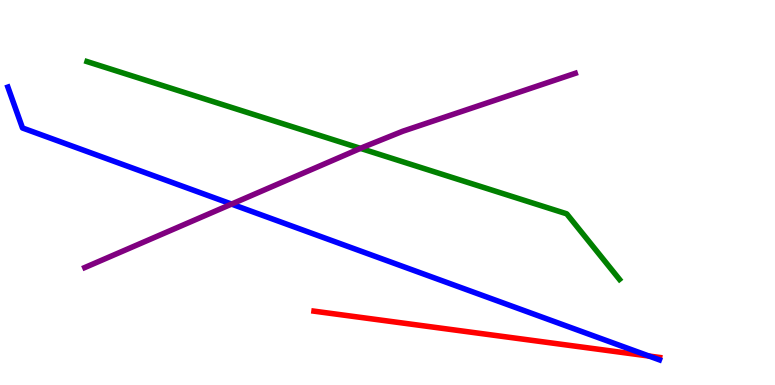[{'lines': ['blue', 'red'], 'intersections': [{'x': 8.37, 'y': 0.752}]}, {'lines': ['green', 'red'], 'intersections': []}, {'lines': ['purple', 'red'], 'intersections': []}, {'lines': ['blue', 'green'], 'intersections': []}, {'lines': ['blue', 'purple'], 'intersections': [{'x': 2.99, 'y': 4.7}]}, {'lines': ['green', 'purple'], 'intersections': [{'x': 4.65, 'y': 6.15}]}]